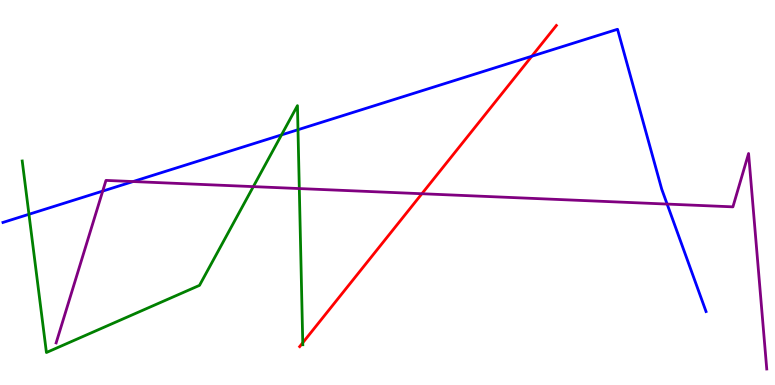[{'lines': ['blue', 'red'], 'intersections': [{'x': 6.86, 'y': 8.54}]}, {'lines': ['green', 'red'], 'intersections': [{'x': 3.91, 'y': 1.1}]}, {'lines': ['purple', 'red'], 'intersections': [{'x': 5.44, 'y': 4.97}]}, {'lines': ['blue', 'green'], 'intersections': [{'x': 0.374, 'y': 4.43}, {'x': 3.63, 'y': 6.5}, {'x': 3.84, 'y': 6.63}]}, {'lines': ['blue', 'purple'], 'intersections': [{'x': 1.33, 'y': 5.04}, {'x': 1.72, 'y': 5.28}, {'x': 8.61, 'y': 4.7}]}, {'lines': ['green', 'purple'], 'intersections': [{'x': 3.27, 'y': 5.15}, {'x': 3.86, 'y': 5.1}]}]